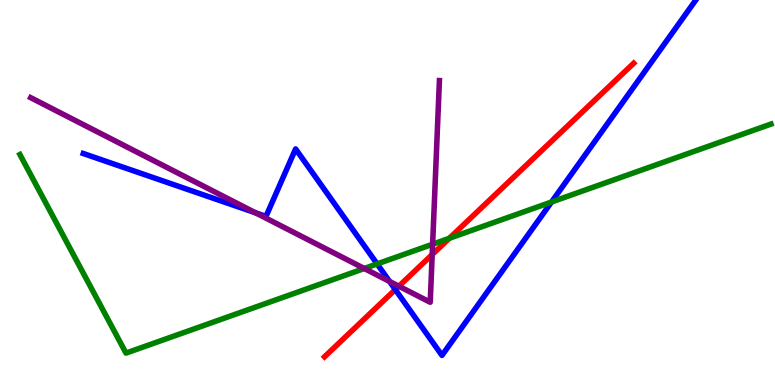[{'lines': ['blue', 'red'], 'intersections': [{'x': 5.1, 'y': 2.48}]}, {'lines': ['green', 'red'], 'intersections': [{'x': 5.8, 'y': 3.81}]}, {'lines': ['purple', 'red'], 'intersections': [{'x': 5.15, 'y': 2.57}, {'x': 5.58, 'y': 3.39}]}, {'lines': ['blue', 'green'], 'intersections': [{'x': 4.87, 'y': 3.14}, {'x': 7.12, 'y': 4.75}]}, {'lines': ['blue', 'purple'], 'intersections': [{'x': 3.3, 'y': 4.47}, {'x': 5.03, 'y': 2.69}]}, {'lines': ['green', 'purple'], 'intersections': [{'x': 4.7, 'y': 3.03}, {'x': 5.58, 'y': 3.66}]}]